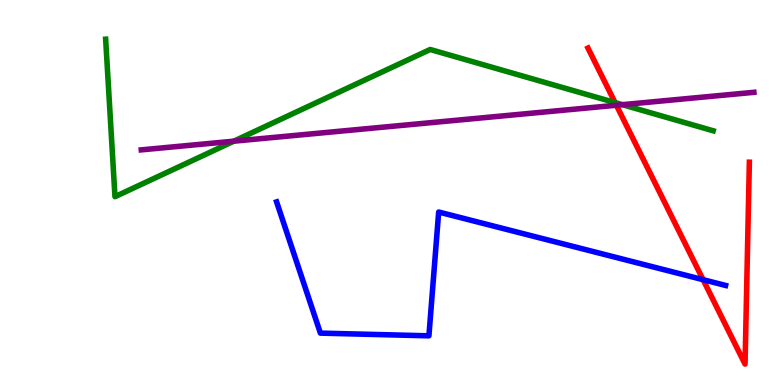[{'lines': ['blue', 'red'], 'intersections': [{'x': 9.07, 'y': 2.74}]}, {'lines': ['green', 'red'], 'intersections': [{'x': 7.94, 'y': 7.34}]}, {'lines': ['purple', 'red'], 'intersections': [{'x': 7.95, 'y': 7.27}]}, {'lines': ['blue', 'green'], 'intersections': []}, {'lines': ['blue', 'purple'], 'intersections': []}, {'lines': ['green', 'purple'], 'intersections': [{'x': 3.02, 'y': 6.33}, {'x': 8.03, 'y': 7.28}]}]